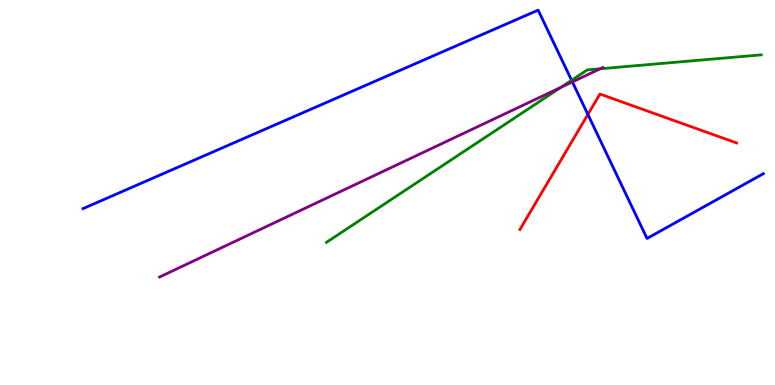[{'lines': ['blue', 'red'], 'intersections': [{'x': 7.59, 'y': 7.03}]}, {'lines': ['green', 'red'], 'intersections': []}, {'lines': ['purple', 'red'], 'intersections': []}, {'lines': ['blue', 'green'], 'intersections': [{'x': 7.38, 'y': 7.91}]}, {'lines': ['blue', 'purple'], 'intersections': [{'x': 7.39, 'y': 7.87}]}, {'lines': ['green', 'purple'], 'intersections': [{'x': 7.24, 'y': 7.73}, {'x': 7.74, 'y': 8.21}]}]